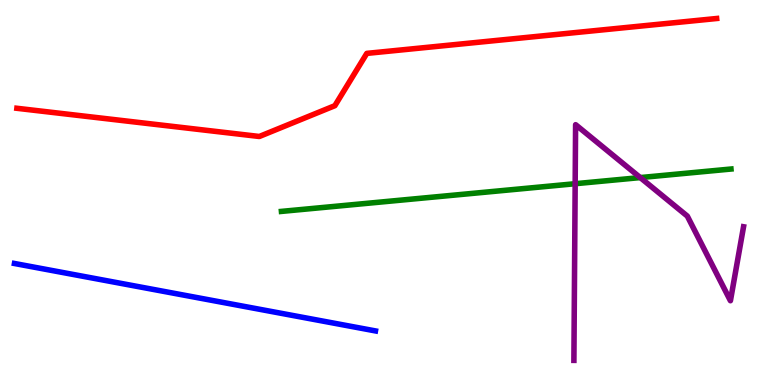[{'lines': ['blue', 'red'], 'intersections': []}, {'lines': ['green', 'red'], 'intersections': []}, {'lines': ['purple', 'red'], 'intersections': []}, {'lines': ['blue', 'green'], 'intersections': []}, {'lines': ['blue', 'purple'], 'intersections': []}, {'lines': ['green', 'purple'], 'intersections': [{'x': 7.42, 'y': 5.23}, {'x': 8.26, 'y': 5.39}]}]